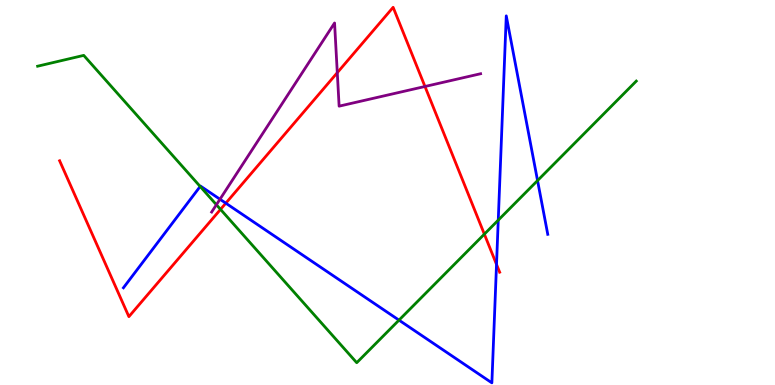[{'lines': ['blue', 'red'], 'intersections': [{'x': 2.91, 'y': 4.72}, {'x': 6.41, 'y': 3.13}]}, {'lines': ['green', 'red'], 'intersections': [{'x': 2.85, 'y': 4.56}, {'x': 6.25, 'y': 3.92}]}, {'lines': ['purple', 'red'], 'intersections': [{'x': 4.35, 'y': 8.11}, {'x': 5.48, 'y': 7.75}]}, {'lines': ['blue', 'green'], 'intersections': [{'x': 2.58, 'y': 5.16}, {'x': 5.15, 'y': 1.68}, {'x': 6.43, 'y': 4.28}, {'x': 6.94, 'y': 5.31}]}, {'lines': ['blue', 'purple'], 'intersections': [{'x': 2.84, 'y': 4.82}]}, {'lines': ['green', 'purple'], 'intersections': [{'x': 2.79, 'y': 4.68}]}]